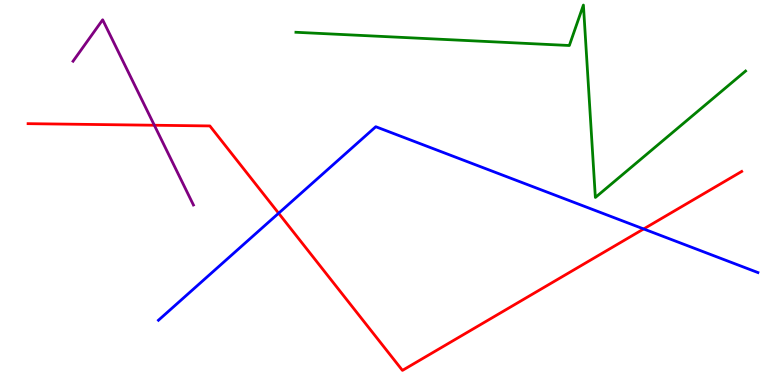[{'lines': ['blue', 'red'], 'intersections': [{'x': 3.6, 'y': 4.46}, {'x': 8.31, 'y': 4.05}]}, {'lines': ['green', 'red'], 'intersections': []}, {'lines': ['purple', 'red'], 'intersections': [{'x': 1.99, 'y': 6.75}]}, {'lines': ['blue', 'green'], 'intersections': []}, {'lines': ['blue', 'purple'], 'intersections': []}, {'lines': ['green', 'purple'], 'intersections': []}]